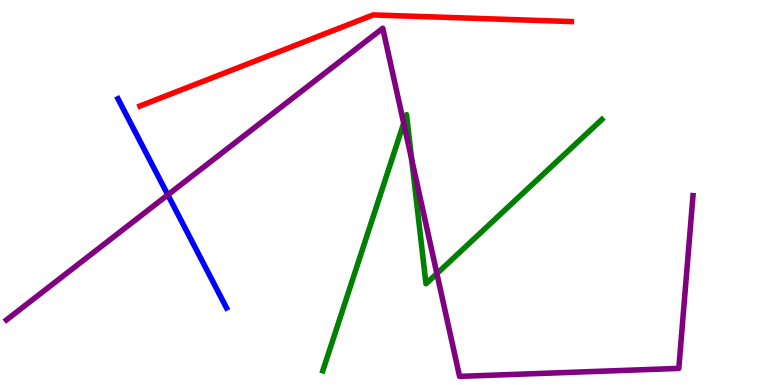[{'lines': ['blue', 'red'], 'intersections': []}, {'lines': ['green', 'red'], 'intersections': []}, {'lines': ['purple', 'red'], 'intersections': []}, {'lines': ['blue', 'green'], 'intersections': []}, {'lines': ['blue', 'purple'], 'intersections': [{'x': 2.17, 'y': 4.94}]}, {'lines': ['green', 'purple'], 'intersections': [{'x': 5.21, 'y': 6.8}, {'x': 5.31, 'y': 5.86}, {'x': 5.64, 'y': 2.89}]}]